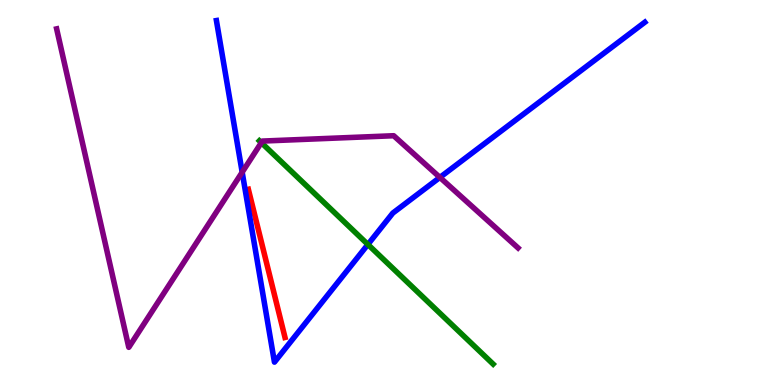[{'lines': ['blue', 'red'], 'intersections': []}, {'lines': ['green', 'red'], 'intersections': []}, {'lines': ['purple', 'red'], 'intersections': []}, {'lines': ['blue', 'green'], 'intersections': [{'x': 4.75, 'y': 3.65}]}, {'lines': ['blue', 'purple'], 'intersections': [{'x': 3.12, 'y': 5.53}, {'x': 5.68, 'y': 5.39}]}, {'lines': ['green', 'purple'], 'intersections': [{'x': 3.37, 'y': 6.29}]}]